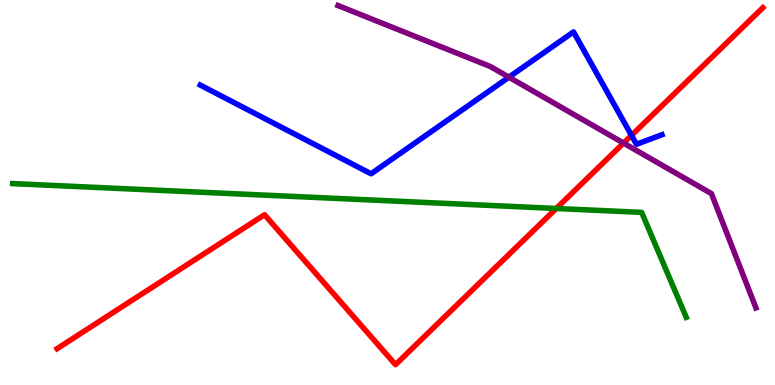[{'lines': ['blue', 'red'], 'intersections': [{'x': 8.15, 'y': 6.48}]}, {'lines': ['green', 'red'], 'intersections': [{'x': 7.18, 'y': 4.59}]}, {'lines': ['purple', 'red'], 'intersections': [{'x': 8.05, 'y': 6.28}]}, {'lines': ['blue', 'green'], 'intersections': []}, {'lines': ['blue', 'purple'], 'intersections': [{'x': 6.57, 'y': 8.0}]}, {'lines': ['green', 'purple'], 'intersections': []}]